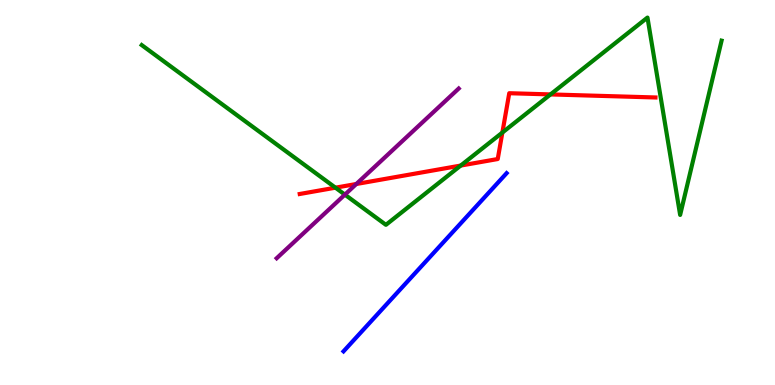[{'lines': ['blue', 'red'], 'intersections': []}, {'lines': ['green', 'red'], 'intersections': [{'x': 4.33, 'y': 5.13}, {'x': 5.94, 'y': 5.7}, {'x': 6.48, 'y': 6.56}, {'x': 7.1, 'y': 7.55}]}, {'lines': ['purple', 'red'], 'intersections': [{'x': 4.6, 'y': 5.22}]}, {'lines': ['blue', 'green'], 'intersections': []}, {'lines': ['blue', 'purple'], 'intersections': []}, {'lines': ['green', 'purple'], 'intersections': [{'x': 4.45, 'y': 4.94}]}]